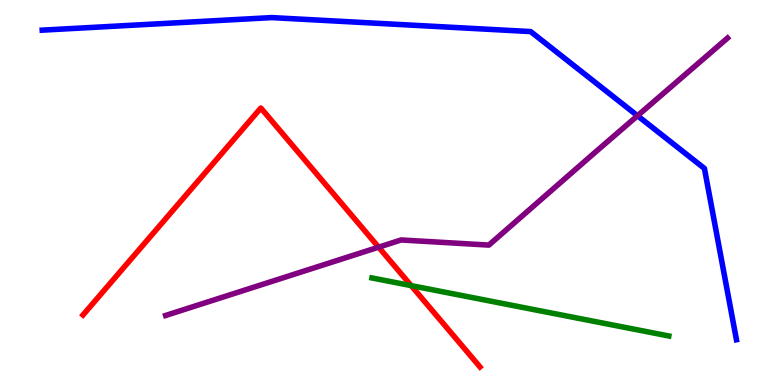[{'lines': ['blue', 'red'], 'intersections': []}, {'lines': ['green', 'red'], 'intersections': [{'x': 5.31, 'y': 2.58}]}, {'lines': ['purple', 'red'], 'intersections': [{'x': 4.89, 'y': 3.58}]}, {'lines': ['blue', 'green'], 'intersections': []}, {'lines': ['blue', 'purple'], 'intersections': [{'x': 8.23, 'y': 6.99}]}, {'lines': ['green', 'purple'], 'intersections': []}]